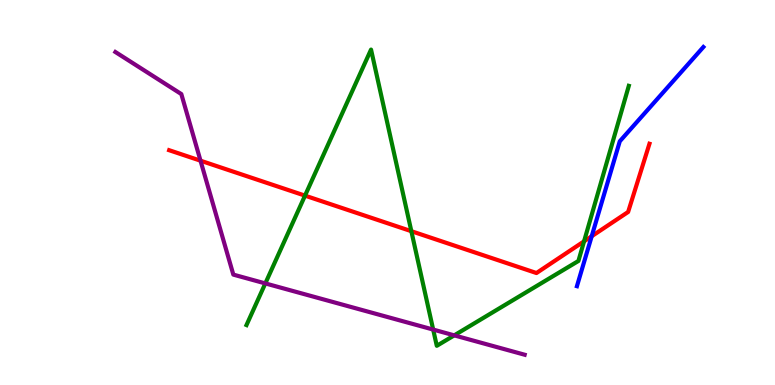[{'lines': ['blue', 'red'], 'intersections': [{'x': 7.63, 'y': 3.86}]}, {'lines': ['green', 'red'], 'intersections': [{'x': 3.94, 'y': 4.92}, {'x': 5.31, 'y': 3.99}, {'x': 7.54, 'y': 3.73}]}, {'lines': ['purple', 'red'], 'intersections': [{'x': 2.59, 'y': 5.83}]}, {'lines': ['blue', 'green'], 'intersections': []}, {'lines': ['blue', 'purple'], 'intersections': []}, {'lines': ['green', 'purple'], 'intersections': [{'x': 3.42, 'y': 2.64}, {'x': 5.59, 'y': 1.44}, {'x': 5.86, 'y': 1.29}]}]